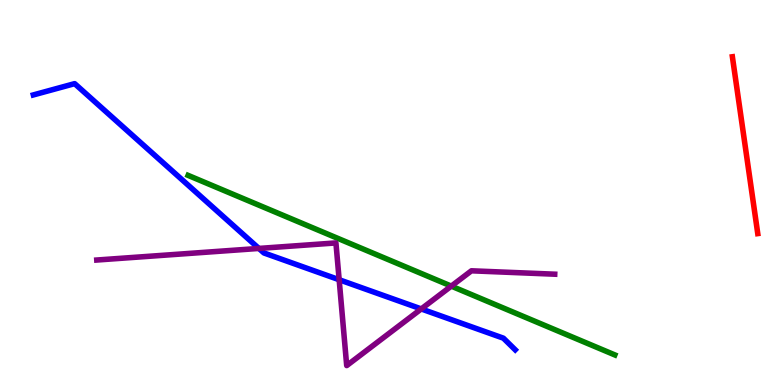[{'lines': ['blue', 'red'], 'intersections': []}, {'lines': ['green', 'red'], 'intersections': []}, {'lines': ['purple', 'red'], 'intersections': []}, {'lines': ['blue', 'green'], 'intersections': []}, {'lines': ['blue', 'purple'], 'intersections': [{'x': 3.34, 'y': 3.55}, {'x': 4.38, 'y': 2.73}, {'x': 5.44, 'y': 1.98}]}, {'lines': ['green', 'purple'], 'intersections': [{'x': 5.82, 'y': 2.57}]}]